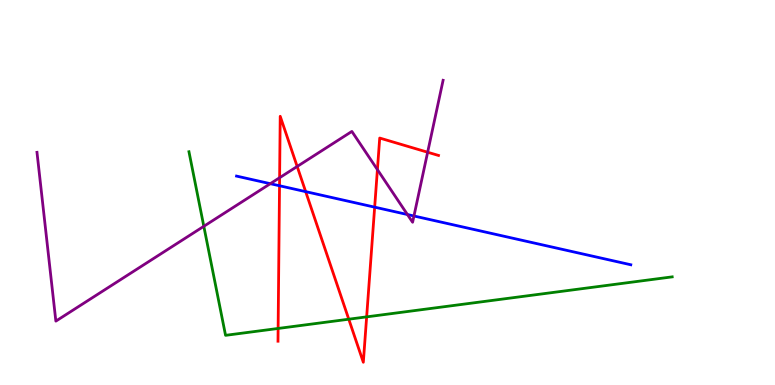[{'lines': ['blue', 'red'], 'intersections': [{'x': 3.61, 'y': 5.18}, {'x': 3.94, 'y': 5.02}, {'x': 4.83, 'y': 4.62}]}, {'lines': ['green', 'red'], 'intersections': [{'x': 3.59, 'y': 1.47}, {'x': 4.5, 'y': 1.71}, {'x': 4.73, 'y': 1.77}]}, {'lines': ['purple', 'red'], 'intersections': [{'x': 3.61, 'y': 5.38}, {'x': 3.83, 'y': 5.68}, {'x': 4.87, 'y': 5.59}, {'x': 5.52, 'y': 6.05}]}, {'lines': ['blue', 'green'], 'intersections': []}, {'lines': ['blue', 'purple'], 'intersections': [{'x': 3.49, 'y': 5.23}, {'x': 5.26, 'y': 4.43}, {'x': 5.34, 'y': 4.39}]}, {'lines': ['green', 'purple'], 'intersections': [{'x': 2.63, 'y': 4.12}]}]